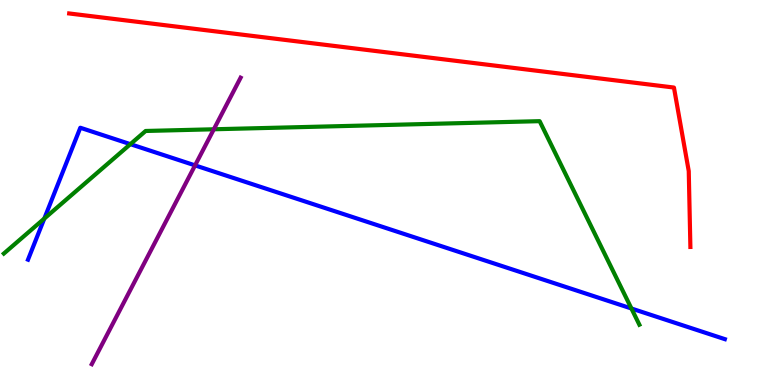[{'lines': ['blue', 'red'], 'intersections': []}, {'lines': ['green', 'red'], 'intersections': []}, {'lines': ['purple', 'red'], 'intersections': []}, {'lines': ['blue', 'green'], 'intersections': [{'x': 0.572, 'y': 4.32}, {'x': 1.68, 'y': 6.26}, {'x': 8.15, 'y': 1.99}]}, {'lines': ['blue', 'purple'], 'intersections': [{'x': 2.52, 'y': 5.7}]}, {'lines': ['green', 'purple'], 'intersections': [{'x': 2.76, 'y': 6.64}]}]